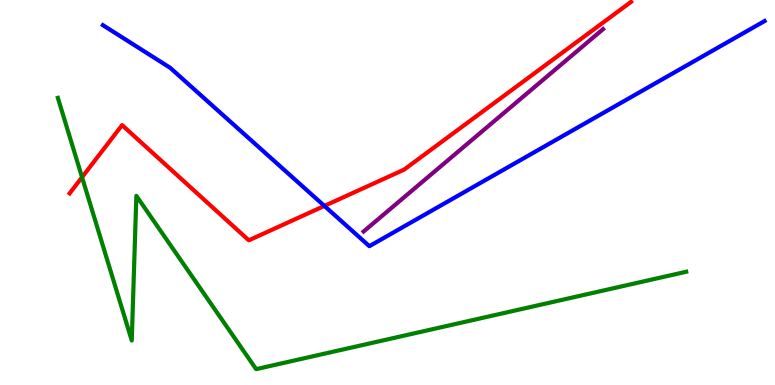[{'lines': ['blue', 'red'], 'intersections': [{'x': 4.19, 'y': 4.65}]}, {'lines': ['green', 'red'], 'intersections': [{'x': 1.06, 'y': 5.4}]}, {'lines': ['purple', 'red'], 'intersections': []}, {'lines': ['blue', 'green'], 'intersections': []}, {'lines': ['blue', 'purple'], 'intersections': []}, {'lines': ['green', 'purple'], 'intersections': []}]